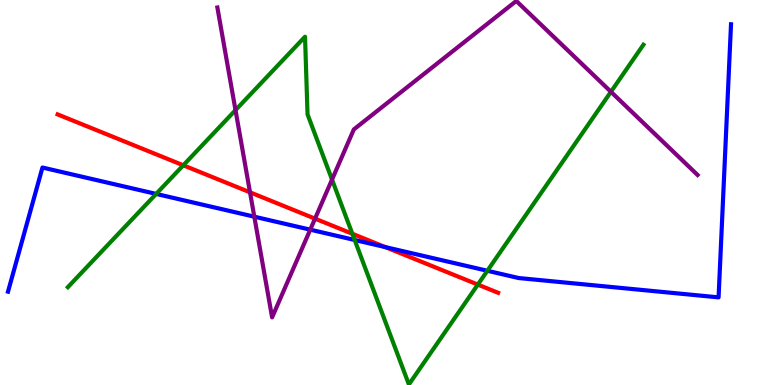[{'lines': ['blue', 'red'], 'intersections': [{'x': 4.97, 'y': 3.58}]}, {'lines': ['green', 'red'], 'intersections': [{'x': 2.36, 'y': 5.71}, {'x': 4.55, 'y': 3.93}, {'x': 6.17, 'y': 2.61}]}, {'lines': ['purple', 'red'], 'intersections': [{'x': 3.23, 'y': 5.0}, {'x': 4.06, 'y': 4.32}]}, {'lines': ['blue', 'green'], 'intersections': [{'x': 2.01, 'y': 4.96}, {'x': 4.58, 'y': 3.77}, {'x': 6.29, 'y': 2.97}]}, {'lines': ['blue', 'purple'], 'intersections': [{'x': 3.28, 'y': 4.37}, {'x': 4.0, 'y': 4.03}]}, {'lines': ['green', 'purple'], 'intersections': [{'x': 3.04, 'y': 7.14}, {'x': 4.28, 'y': 5.34}, {'x': 7.88, 'y': 7.62}]}]